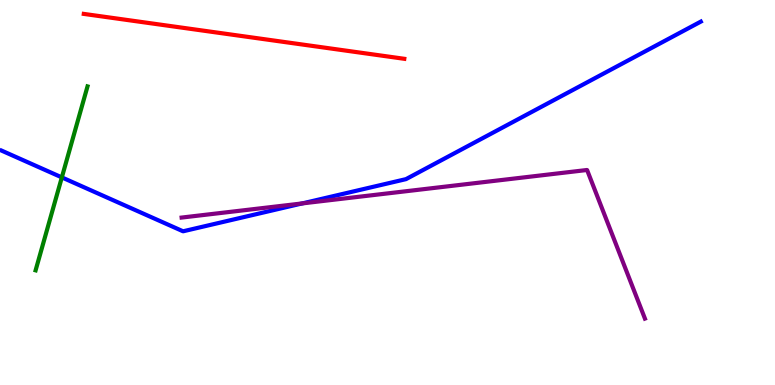[{'lines': ['blue', 'red'], 'intersections': []}, {'lines': ['green', 'red'], 'intersections': []}, {'lines': ['purple', 'red'], 'intersections': []}, {'lines': ['blue', 'green'], 'intersections': [{'x': 0.798, 'y': 5.39}]}, {'lines': ['blue', 'purple'], 'intersections': [{'x': 3.9, 'y': 4.72}]}, {'lines': ['green', 'purple'], 'intersections': []}]